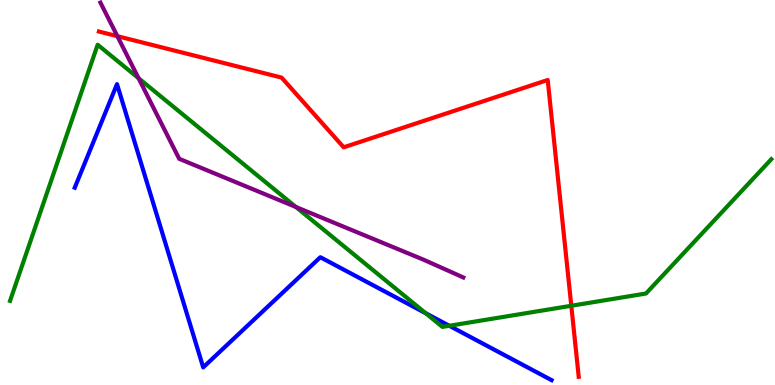[{'lines': ['blue', 'red'], 'intersections': []}, {'lines': ['green', 'red'], 'intersections': [{'x': 7.37, 'y': 2.06}]}, {'lines': ['purple', 'red'], 'intersections': [{'x': 1.51, 'y': 9.06}]}, {'lines': ['blue', 'green'], 'intersections': [{'x': 5.49, 'y': 1.86}, {'x': 5.8, 'y': 1.54}]}, {'lines': ['blue', 'purple'], 'intersections': []}, {'lines': ['green', 'purple'], 'intersections': [{'x': 1.79, 'y': 7.97}, {'x': 3.82, 'y': 4.62}]}]